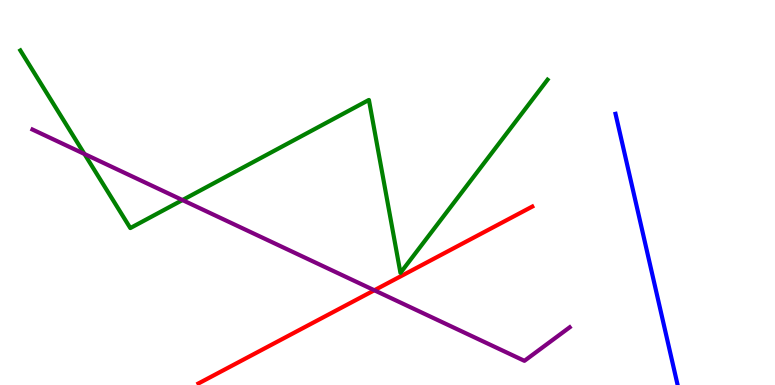[{'lines': ['blue', 'red'], 'intersections': []}, {'lines': ['green', 'red'], 'intersections': []}, {'lines': ['purple', 'red'], 'intersections': [{'x': 4.83, 'y': 2.46}]}, {'lines': ['blue', 'green'], 'intersections': []}, {'lines': ['blue', 'purple'], 'intersections': []}, {'lines': ['green', 'purple'], 'intersections': [{'x': 1.09, 'y': 6.0}, {'x': 2.35, 'y': 4.8}]}]